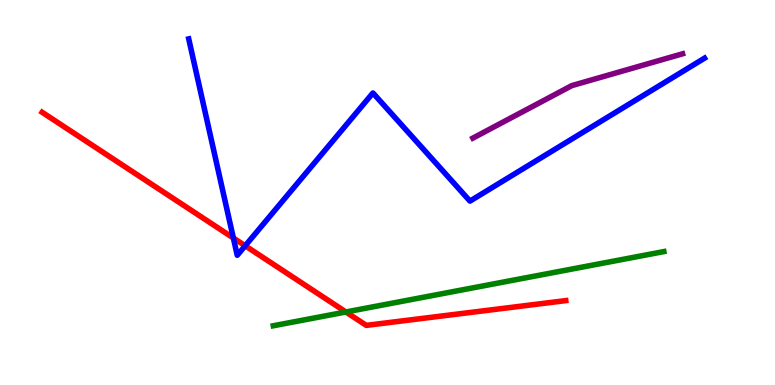[{'lines': ['blue', 'red'], 'intersections': [{'x': 3.01, 'y': 3.82}, {'x': 3.16, 'y': 3.62}]}, {'lines': ['green', 'red'], 'intersections': [{'x': 4.46, 'y': 1.9}]}, {'lines': ['purple', 'red'], 'intersections': []}, {'lines': ['blue', 'green'], 'intersections': []}, {'lines': ['blue', 'purple'], 'intersections': []}, {'lines': ['green', 'purple'], 'intersections': []}]